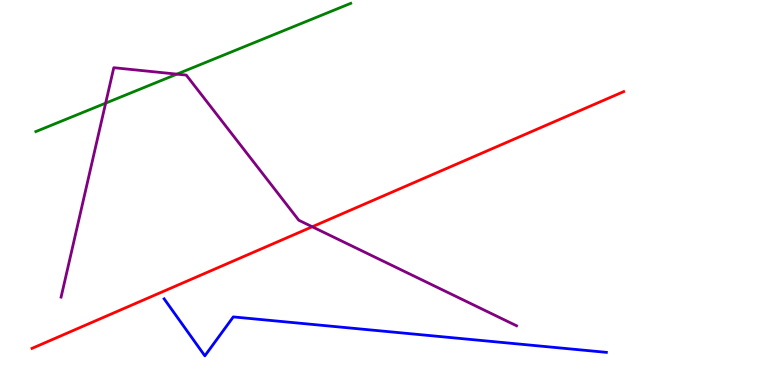[{'lines': ['blue', 'red'], 'intersections': []}, {'lines': ['green', 'red'], 'intersections': []}, {'lines': ['purple', 'red'], 'intersections': [{'x': 4.03, 'y': 4.11}]}, {'lines': ['blue', 'green'], 'intersections': []}, {'lines': ['blue', 'purple'], 'intersections': []}, {'lines': ['green', 'purple'], 'intersections': [{'x': 1.36, 'y': 7.32}, {'x': 2.28, 'y': 8.07}]}]